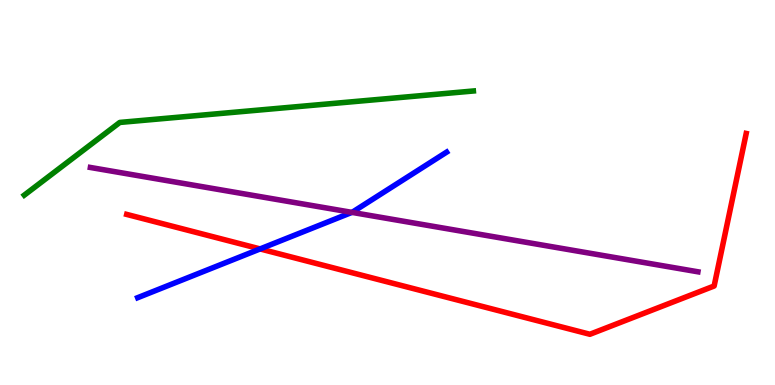[{'lines': ['blue', 'red'], 'intersections': [{'x': 3.36, 'y': 3.53}]}, {'lines': ['green', 'red'], 'intersections': []}, {'lines': ['purple', 'red'], 'intersections': []}, {'lines': ['blue', 'green'], 'intersections': []}, {'lines': ['blue', 'purple'], 'intersections': [{'x': 4.54, 'y': 4.48}]}, {'lines': ['green', 'purple'], 'intersections': []}]